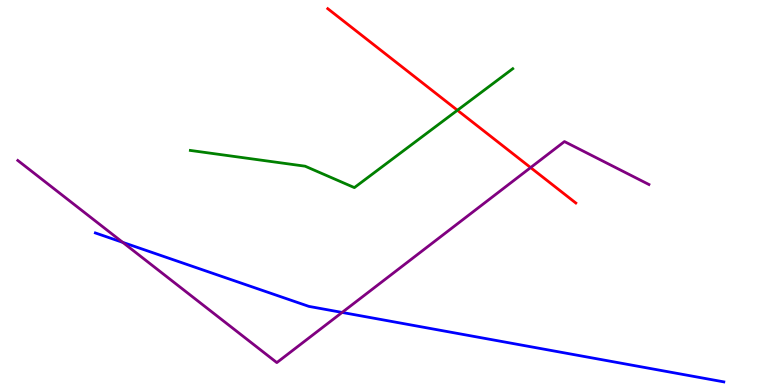[{'lines': ['blue', 'red'], 'intersections': []}, {'lines': ['green', 'red'], 'intersections': [{'x': 5.9, 'y': 7.14}]}, {'lines': ['purple', 'red'], 'intersections': [{'x': 6.85, 'y': 5.65}]}, {'lines': ['blue', 'green'], 'intersections': []}, {'lines': ['blue', 'purple'], 'intersections': [{'x': 1.58, 'y': 3.7}, {'x': 4.41, 'y': 1.88}]}, {'lines': ['green', 'purple'], 'intersections': []}]